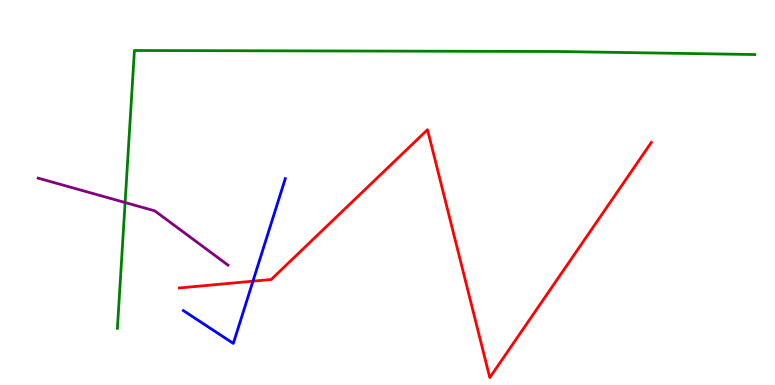[{'lines': ['blue', 'red'], 'intersections': [{'x': 3.26, 'y': 2.7}]}, {'lines': ['green', 'red'], 'intersections': []}, {'lines': ['purple', 'red'], 'intersections': []}, {'lines': ['blue', 'green'], 'intersections': []}, {'lines': ['blue', 'purple'], 'intersections': []}, {'lines': ['green', 'purple'], 'intersections': [{'x': 1.61, 'y': 4.74}]}]